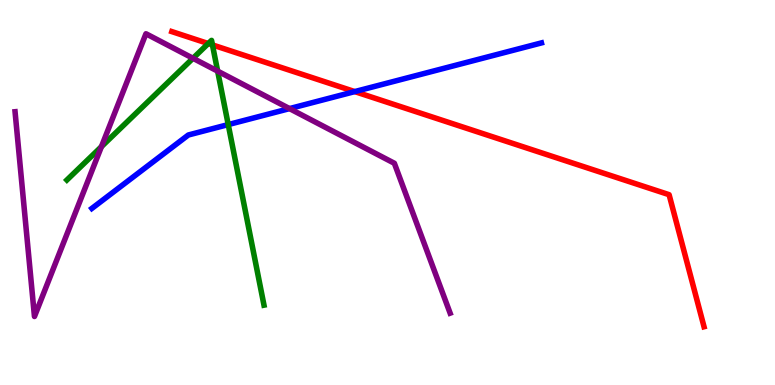[{'lines': ['blue', 'red'], 'intersections': [{'x': 4.58, 'y': 7.62}]}, {'lines': ['green', 'red'], 'intersections': [{'x': 2.69, 'y': 8.87}, {'x': 2.74, 'y': 8.83}]}, {'lines': ['purple', 'red'], 'intersections': []}, {'lines': ['blue', 'green'], 'intersections': [{'x': 2.94, 'y': 6.76}]}, {'lines': ['blue', 'purple'], 'intersections': [{'x': 3.74, 'y': 7.18}]}, {'lines': ['green', 'purple'], 'intersections': [{'x': 1.31, 'y': 6.19}, {'x': 2.49, 'y': 8.49}, {'x': 2.81, 'y': 8.15}]}]